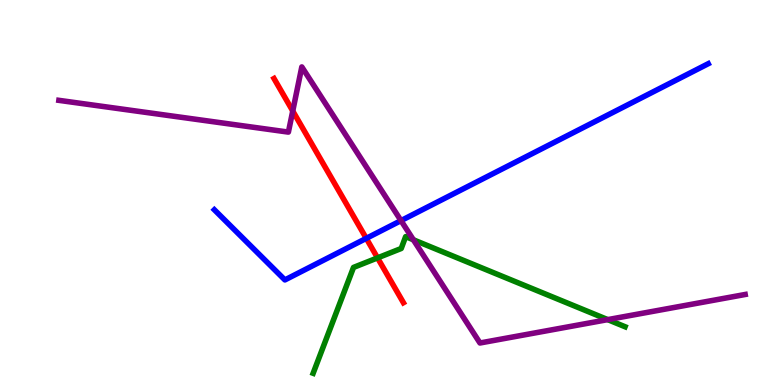[{'lines': ['blue', 'red'], 'intersections': [{'x': 4.73, 'y': 3.81}]}, {'lines': ['green', 'red'], 'intersections': [{'x': 4.87, 'y': 3.3}]}, {'lines': ['purple', 'red'], 'intersections': [{'x': 3.78, 'y': 7.12}]}, {'lines': ['blue', 'green'], 'intersections': []}, {'lines': ['blue', 'purple'], 'intersections': [{'x': 5.17, 'y': 4.27}]}, {'lines': ['green', 'purple'], 'intersections': [{'x': 5.33, 'y': 3.77}, {'x': 7.84, 'y': 1.7}]}]